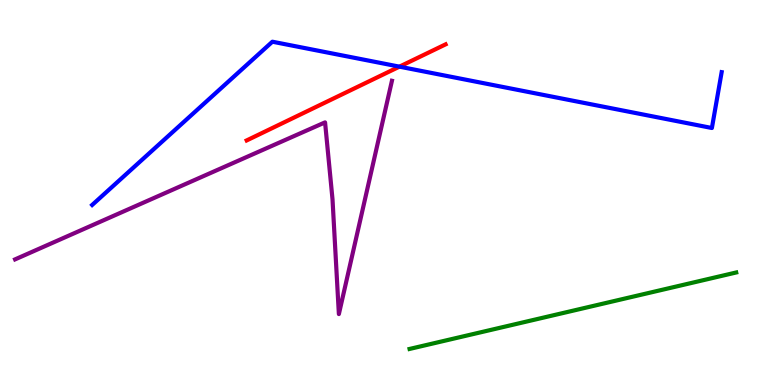[{'lines': ['blue', 'red'], 'intersections': [{'x': 5.15, 'y': 8.27}]}, {'lines': ['green', 'red'], 'intersections': []}, {'lines': ['purple', 'red'], 'intersections': []}, {'lines': ['blue', 'green'], 'intersections': []}, {'lines': ['blue', 'purple'], 'intersections': []}, {'lines': ['green', 'purple'], 'intersections': []}]